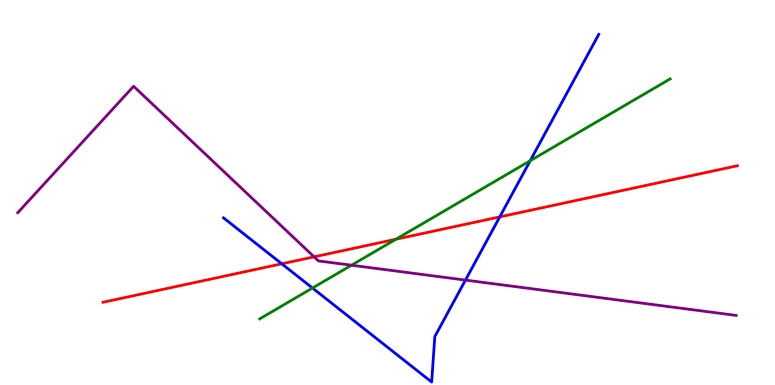[{'lines': ['blue', 'red'], 'intersections': [{'x': 3.64, 'y': 3.15}, {'x': 6.45, 'y': 4.37}]}, {'lines': ['green', 'red'], 'intersections': [{'x': 5.11, 'y': 3.79}]}, {'lines': ['purple', 'red'], 'intersections': [{'x': 4.05, 'y': 3.33}]}, {'lines': ['blue', 'green'], 'intersections': [{'x': 4.03, 'y': 2.52}, {'x': 6.84, 'y': 5.83}]}, {'lines': ['blue', 'purple'], 'intersections': [{'x': 6.01, 'y': 2.72}]}, {'lines': ['green', 'purple'], 'intersections': [{'x': 4.54, 'y': 3.11}]}]